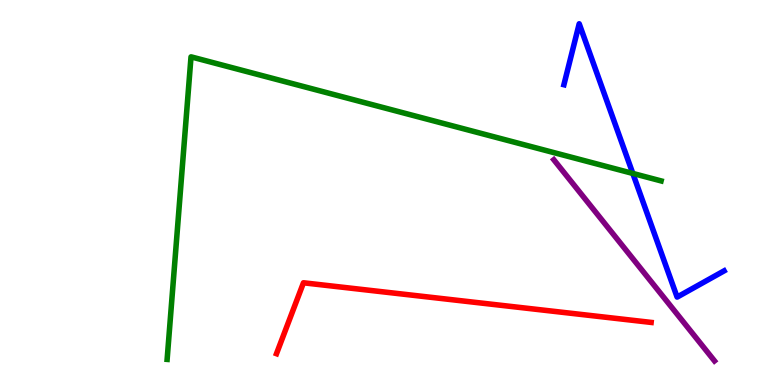[{'lines': ['blue', 'red'], 'intersections': []}, {'lines': ['green', 'red'], 'intersections': []}, {'lines': ['purple', 'red'], 'intersections': []}, {'lines': ['blue', 'green'], 'intersections': [{'x': 8.17, 'y': 5.5}]}, {'lines': ['blue', 'purple'], 'intersections': []}, {'lines': ['green', 'purple'], 'intersections': []}]